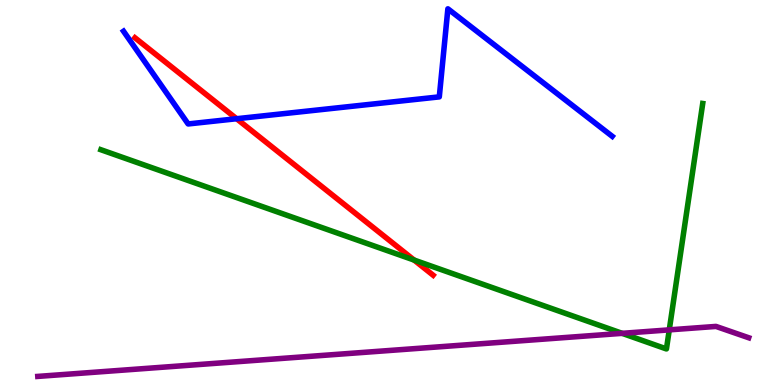[{'lines': ['blue', 'red'], 'intersections': [{'x': 3.05, 'y': 6.92}]}, {'lines': ['green', 'red'], 'intersections': [{'x': 5.34, 'y': 3.24}]}, {'lines': ['purple', 'red'], 'intersections': []}, {'lines': ['blue', 'green'], 'intersections': []}, {'lines': ['blue', 'purple'], 'intersections': []}, {'lines': ['green', 'purple'], 'intersections': [{'x': 8.03, 'y': 1.34}, {'x': 8.64, 'y': 1.43}]}]